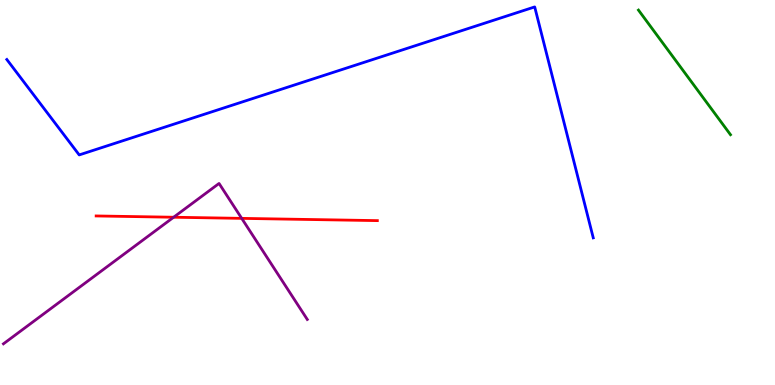[{'lines': ['blue', 'red'], 'intersections': []}, {'lines': ['green', 'red'], 'intersections': []}, {'lines': ['purple', 'red'], 'intersections': [{'x': 2.24, 'y': 4.36}, {'x': 3.12, 'y': 4.33}]}, {'lines': ['blue', 'green'], 'intersections': []}, {'lines': ['blue', 'purple'], 'intersections': []}, {'lines': ['green', 'purple'], 'intersections': []}]